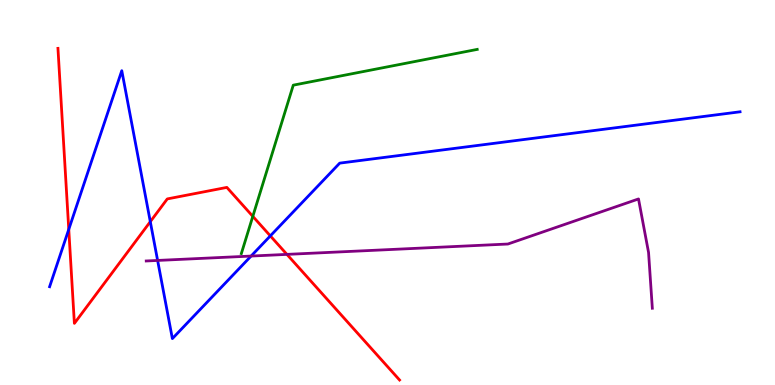[{'lines': ['blue', 'red'], 'intersections': [{'x': 0.887, 'y': 4.04}, {'x': 1.94, 'y': 4.24}, {'x': 3.49, 'y': 3.87}]}, {'lines': ['green', 'red'], 'intersections': [{'x': 3.26, 'y': 4.38}]}, {'lines': ['purple', 'red'], 'intersections': [{'x': 3.7, 'y': 3.39}]}, {'lines': ['blue', 'green'], 'intersections': []}, {'lines': ['blue', 'purple'], 'intersections': [{'x': 2.03, 'y': 3.24}, {'x': 3.24, 'y': 3.35}]}, {'lines': ['green', 'purple'], 'intersections': []}]